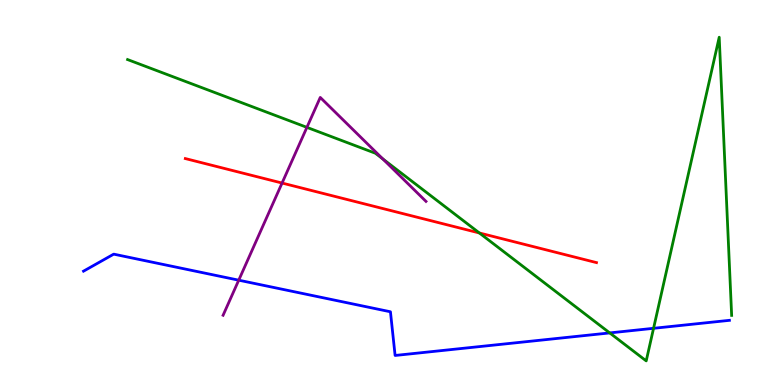[{'lines': ['blue', 'red'], 'intersections': []}, {'lines': ['green', 'red'], 'intersections': [{'x': 6.19, 'y': 3.95}]}, {'lines': ['purple', 'red'], 'intersections': [{'x': 3.64, 'y': 5.25}]}, {'lines': ['blue', 'green'], 'intersections': [{'x': 7.87, 'y': 1.35}, {'x': 8.43, 'y': 1.47}]}, {'lines': ['blue', 'purple'], 'intersections': [{'x': 3.08, 'y': 2.72}]}, {'lines': ['green', 'purple'], 'intersections': [{'x': 3.96, 'y': 6.69}, {'x': 4.94, 'y': 5.87}]}]